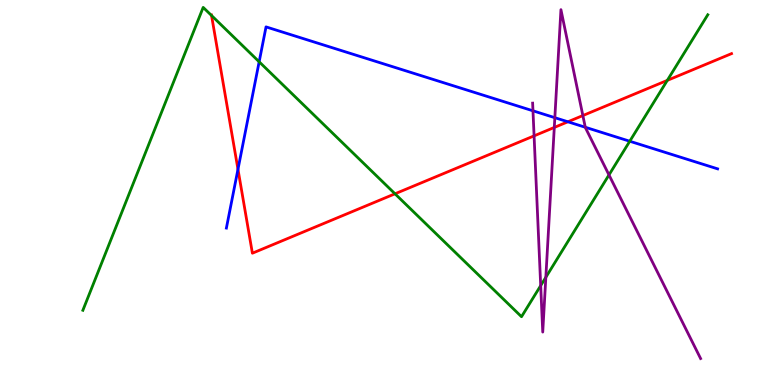[{'lines': ['blue', 'red'], 'intersections': [{'x': 3.07, 'y': 5.6}, {'x': 7.33, 'y': 6.84}]}, {'lines': ['green', 'red'], 'intersections': [{'x': 2.73, 'y': 9.6}, {'x': 5.1, 'y': 4.97}, {'x': 8.61, 'y': 7.91}]}, {'lines': ['purple', 'red'], 'intersections': [{'x': 6.89, 'y': 6.47}, {'x': 7.15, 'y': 6.69}, {'x': 7.52, 'y': 7.0}]}, {'lines': ['blue', 'green'], 'intersections': [{'x': 3.34, 'y': 8.4}, {'x': 8.13, 'y': 6.33}]}, {'lines': ['blue', 'purple'], 'intersections': [{'x': 6.88, 'y': 7.12}, {'x': 7.16, 'y': 6.94}, {'x': 7.55, 'y': 6.69}]}, {'lines': ['green', 'purple'], 'intersections': [{'x': 6.98, 'y': 2.58}, {'x': 7.04, 'y': 2.8}, {'x': 7.86, 'y': 5.46}]}]